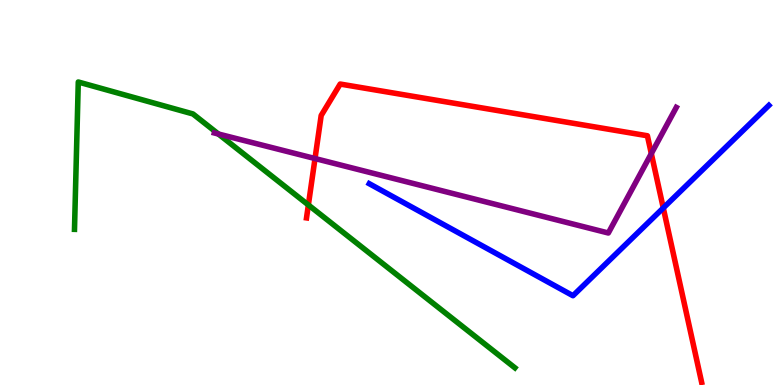[{'lines': ['blue', 'red'], 'intersections': [{'x': 8.56, 'y': 4.6}]}, {'lines': ['green', 'red'], 'intersections': [{'x': 3.98, 'y': 4.68}]}, {'lines': ['purple', 'red'], 'intersections': [{'x': 4.06, 'y': 5.88}, {'x': 8.4, 'y': 6.01}]}, {'lines': ['blue', 'green'], 'intersections': []}, {'lines': ['blue', 'purple'], 'intersections': []}, {'lines': ['green', 'purple'], 'intersections': [{'x': 2.82, 'y': 6.52}]}]